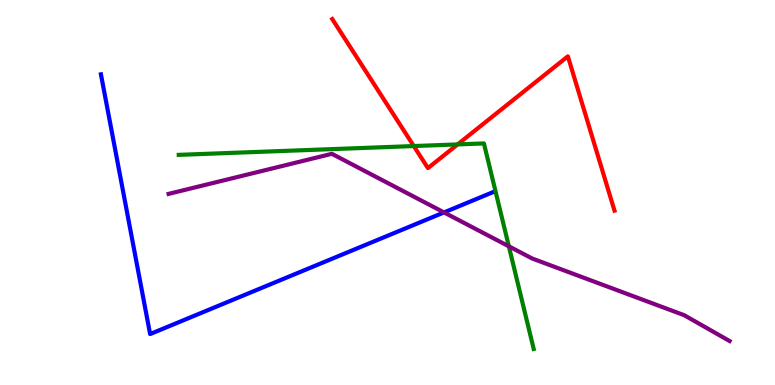[{'lines': ['blue', 'red'], 'intersections': []}, {'lines': ['green', 'red'], 'intersections': [{'x': 5.34, 'y': 6.21}, {'x': 5.9, 'y': 6.25}]}, {'lines': ['purple', 'red'], 'intersections': []}, {'lines': ['blue', 'green'], 'intersections': []}, {'lines': ['blue', 'purple'], 'intersections': [{'x': 5.73, 'y': 4.48}]}, {'lines': ['green', 'purple'], 'intersections': [{'x': 6.57, 'y': 3.6}]}]